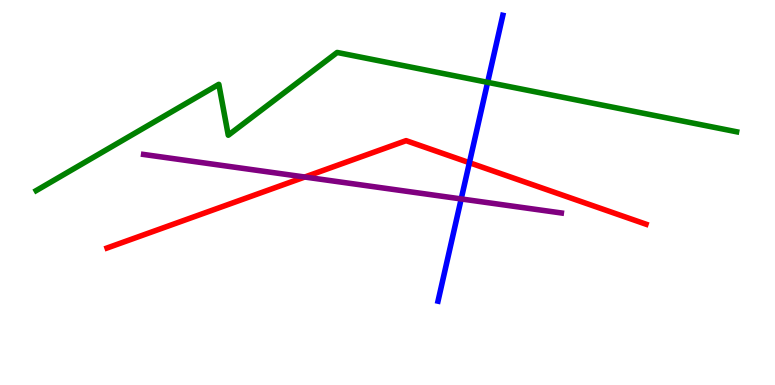[{'lines': ['blue', 'red'], 'intersections': [{'x': 6.06, 'y': 5.77}]}, {'lines': ['green', 'red'], 'intersections': []}, {'lines': ['purple', 'red'], 'intersections': [{'x': 3.93, 'y': 5.4}]}, {'lines': ['blue', 'green'], 'intersections': [{'x': 6.29, 'y': 7.86}]}, {'lines': ['blue', 'purple'], 'intersections': [{'x': 5.95, 'y': 4.83}]}, {'lines': ['green', 'purple'], 'intersections': []}]